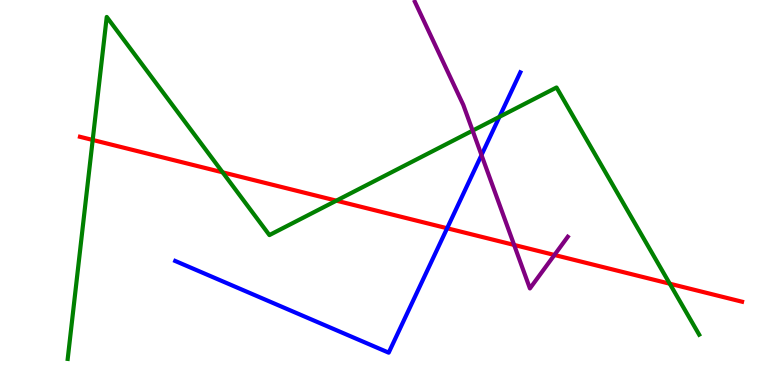[{'lines': ['blue', 'red'], 'intersections': [{'x': 5.77, 'y': 4.07}]}, {'lines': ['green', 'red'], 'intersections': [{'x': 1.2, 'y': 6.36}, {'x': 2.87, 'y': 5.52}, {'x': 4.34, 'y': 4.79}, {'x': 8.64, 'y': 2.63}]}, {'lines': ['purple', 'red'], 'intersections': [{'x': 6.63, 'y': 3.64}, {'x': 7.15, 'y': 3.38}]}, {'lines': ['blue', 'green'], 'intersections': [{'x': 6.44, 'y': 6.97}]}, {'lines': ['blue', 'purple'], 'intersections': [{'x': 6.21, 'y': 5.97}]}, {'lines': ['green', 'purple'], 'intersections': [{'x': 6.1, 'y': 6.61}]}]